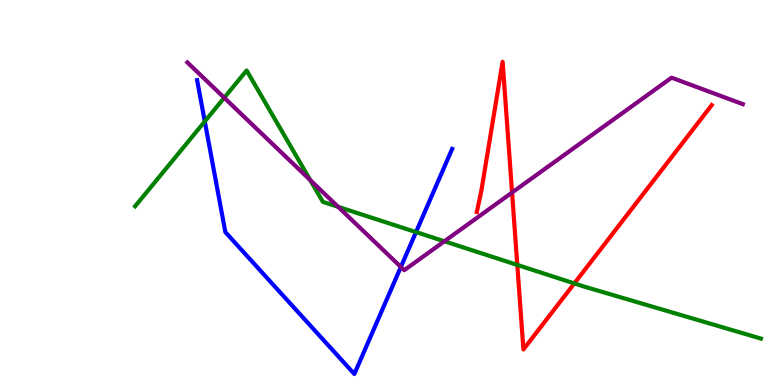[{'lines': ['blue', 'red'], 'intersections': []}, {'lines': ['green', 'red'], 'intersections': [{'x': 6.67, 'y': 3.12}, {'x': 7.41, 'y': 2.64}]}, {'lines': ['purple', 'red'], 'intersections': [{'x': 6.61, 'y': 5.0}]}, {'lines': ['blue', 'green'], 'intersections': [{'x': 2.64, 'y': 6.85}, {'x': 5.37, 'y': 3.97}]}, {'lines': ['blue', 'purple'], 'intersections': [{'x': 5.17, 'y': 3.07}]}, {'lines': ['green', 'purple'], 'intersections': [{'x': 2.89, 'y': 7.46}, {'x': 4.0, 'y': 5.32}, {'x': 4.36, 'y': 4.63}, {'x': 5.73, 'y': 3.73}]}]